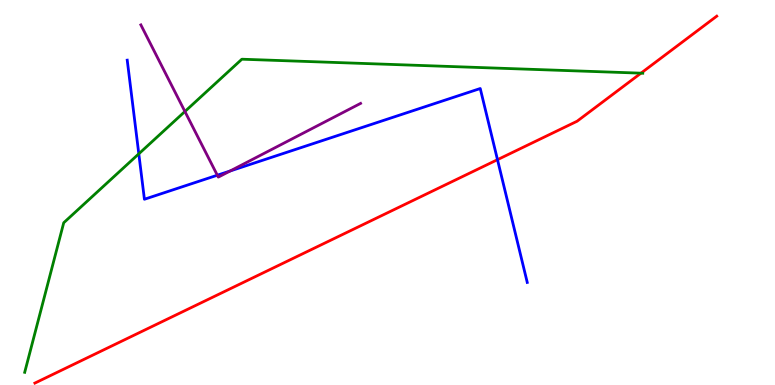[{'lines': ['blue', 'red'], 'intersections': [{'x': 6.42, 'y': 5.85}]}, {'lines': ['green', 'red'], 'intersections': [{'x': 8.27, 'y': 8.1}]}, {'lines': ['purple', 'red'], 'intersections': []}, {'lines': ['blue', 'green'], 'intersections': [{'x': 1.79, 'y': 6.0}]}, {'lines': ['blue', 'purple'], 'intersections': [{'x': 2.8, 'y': 5.45}, {'x': 2.97, 'y': 5.56}]}, {'lines': ['green', 'purple'], 'intersections': [{'x': 2.39, 'y': 7.1}]}]